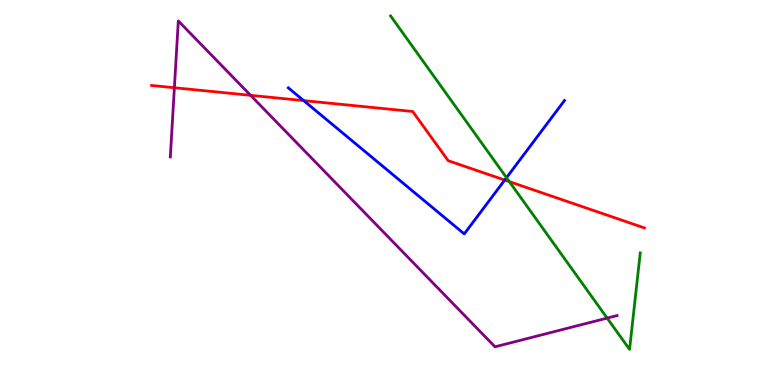[{'lines': ['blue', 'red'], 'intersections': [{'x': 3.92, 'y': 7.39}, {'x': 6.51, 'y': 5.32}]}, {'lines': ['green', 'red'], 'intersections': [{'x': 6.57, 'y': 5.28}]}, {'lines': ['purple', 'red'], 'intersections': [{'x': 2.25, 'y': 7.72}, {'x': 3.23, 'y': 7.52}]}, {'lines': ['blue', 'green'], 'intersections': [{'x': 6.54, 'y': 5.39}]}, {'lines': ['blue', 'purple'], 'intersections': []}, {'lines': ['green', 'purple'], 'intersections': [{'x': 7.83, 'y': 1.74}]}]